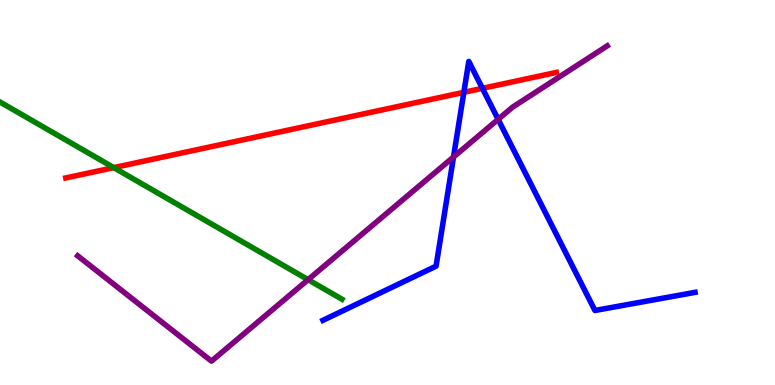[{'lines': ['blue', 'red'], 'intersections': [{'x': 5.99, 'y': 7.6}, {'x': 6.22, 'y': 7.71}]}, {'lines': ['green', 'red'], 'intersections': [{'x': 1.47, 'y': 5.65}]}, {'lines': ['purple', 'red'], 'intersections': []}, {'lines': ['blue', 'green'], 'intersections': []}, {'lines': ['blue', 'purple'], 'intersections': [{'x': 5.85, 'y': 5.92}, {'x': 6.43, 'y': 6.9}]}, {'lines': ['green', 'purple'], 'intersections': [{'x': 3.97, 'y': 2.74}]}]